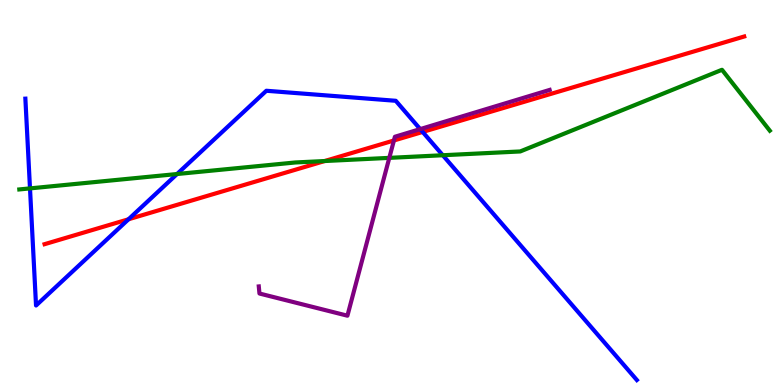[{'lines': ['blue', 'red'], 'intersections': [{'x': 1.66, 'y': 4.3}, {'x': 5.45, 'y': 6.57}]}, {'lines': ['green', 'red'], 'intersections': [{'x': 4.19, 'y': 5.82}]}, {'lines': ['purple', 'red'], 'intersections': [{'x': 5.08, 'y': 6.35}]}, {'lines': ['blue', 'green'], 'intersections': [{'x': 0.387, 'y': 5.11}, {'x': 2.28, 'y': 5.48}, {'x': 5.71, 'y': 5.97}]}, {'lines': ['blue', 'purple'], 'intersections': [{'x': 5.42, 'y': 6.65}]}, {'lines': ['green', 'purple'], 'intersections': [{'x': 5.02, 'y': 5.9}]}]